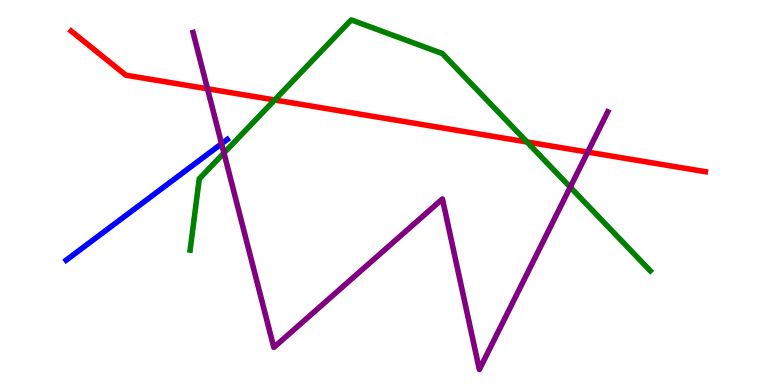[{'lines': ['blue', 'red'], 'intersections': []}, {'lines': ['green', 'red'], 'intersections': [{'x': 3.54, 'y': 7.4}, {'x': 6.8, 'y': 6.31}]}, {'lines': ['purple', 'red'], 'intersections': [{'x': 2.68, 'y': 7.69}, {'x': 7.58, 'y': 6.05}]}, {'lines': ['blue', 'green'], 'intersections': []}, {'lines': ['blue', 'purple'], 'intersections': [{'x': 2.86, 'y': 6.27}]}, {'lines': ['green', 'purple'], 'intersections': [{'x': 2.89, 'y': 6.03}, {'x': 7.36, 'y': 5.14}]}]